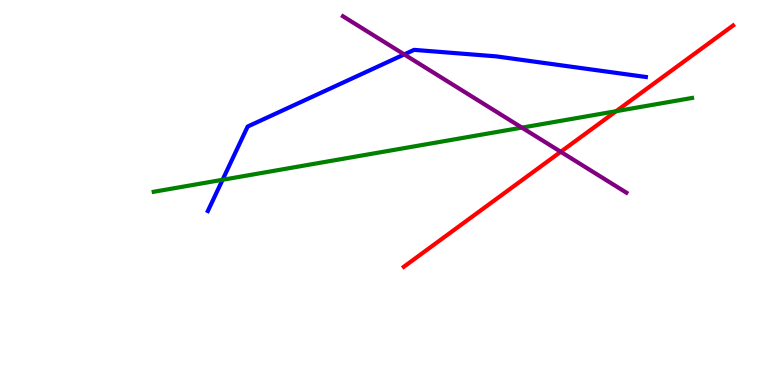[{'lines': ['blue', 'red'], 'intersections': []}, {'lines': ['green', 'red'], 'intersections': [{'x': 7.95, 'y': 7.11}]}, {'lines': ['purple', 'red'], 'intersections': [{'x': 7.24, 'y': 6.06}]}, {'lines': ['blue', 'green'], 'intersections': [{'x': 2.87, 'y': 5.33}]}, {'lines': ['blue', 'purple'], 'intersections': [{'x': 5.22, 'y': 8.59}]}, {'lines': ['green', 'purple'], 'intersections': [{'x': 6.73, 'y': 6.69}]}]